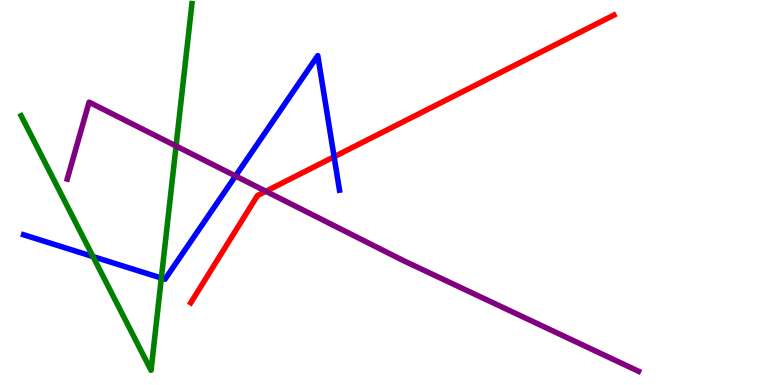[{'lines': ['blue', 'red'], 'intersections': [{'x': 4.31, 'y': 5.93}]}, {'lines': ['green', 'red'], 'intersections': []}, {'lines': ['purple', 'red'], 'intersections': [{'x': 3.43, 'y': 5.03}]}, {'lines': ['blue', 'green'], 'intersections': [{'x': 1.2, 'y': 3.34}, {'x': 2.08, 'y': 2.78}]}, {'lines': ['blue', 'purple'], 'intersections': [{'x': 3.04, 'y': 5.43}]}, {'lines': ['green', 'purple'], 'intersections': [{'x': 2.27, 'y': 6.21}]}]